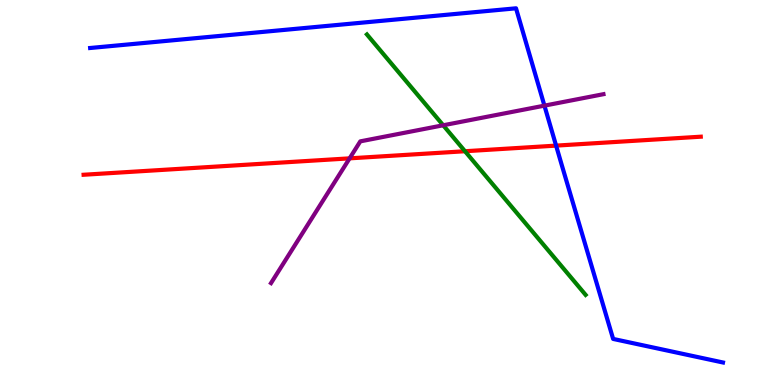[{'lines': ['blue', 'red'], 'intersections': [{'x': 7.18, 'y': 6.22}]}, {'lines': ['green', 'red'], 'intersections': [{'x': 6.0, 'y': 6.07}]}, {'lines': ['purple', 'red'], 'intersections': [{'x': 4.51, 'y': 5.89}]}, {'lines': ['blue', 'green'], 'intersections': []}, {'lines': ['blue', 'purple'], 'intersections': [{'x': 7.02, 'y': 7.26}]}, {'lines': ['green', 'purple'], 'intersections': [{'x': 5.72, 'y': 6.75}]}]